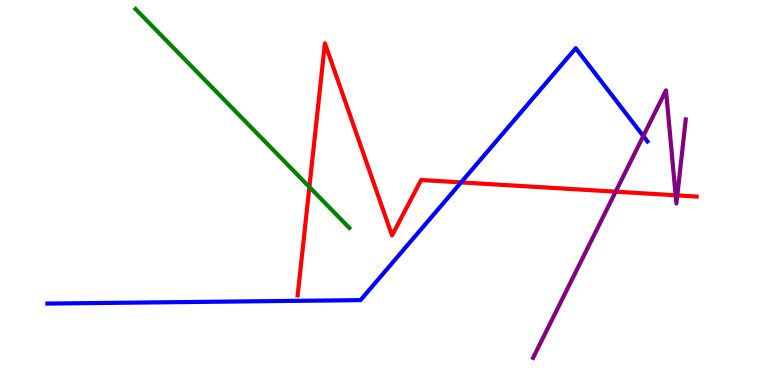[{'lines': ['blue', 'red'], 'intersections': [{'x': 5.95, 'y': 5.26}]}, {'lines': ['green', 'red'], 'intersections': [{'x': 3.99, 'y': 5.14}]}, {'lines': ['purple', 'red'], 'intersections': [{'x': 7.94, 'y': 5.02}, {'x': 8.72, 'y': 4.93}, {'x': 8.74, 'y': 4.93}]}, {'lines': ['blue', 'green'], 'intersections': []}, {'lines': ['blue', 'purple'], 'intersections': [{'x': 8.3, 'y': 6.47}]}, {'lines': ['green', 'purple'], 'intersections': []}]